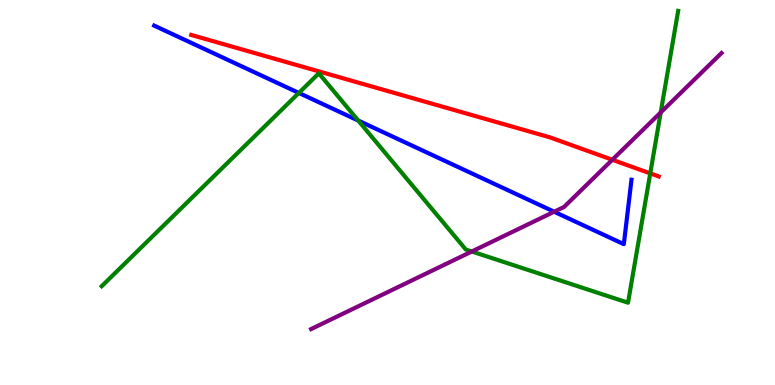[{'lines': ['blue', 'red'], 'intersections': []}, {'lines': ['green', 'red'], 'intersections': [{'x': 8.39, 'y': 5.5}]}, {'lines': ['purple', 'red'], 'intersections': [{'x': 7.9, 'y': 5.85}]}, {'lines': ['blue', 'green'], 'intersections': [{'x': 3.86, 'y': 7.59}, {'x': 4.62, 'y': 6.87}]}, {'lines': ['blue', 'purple'], 'intersections': [{'x': 7.15, 'y': 4.5}]}, {'lines': ['green', 'purple'], 'intersections': [{'x': 6.09, 'y': 3.47}, {'x': 8.53, 'y': 7.08}]}]